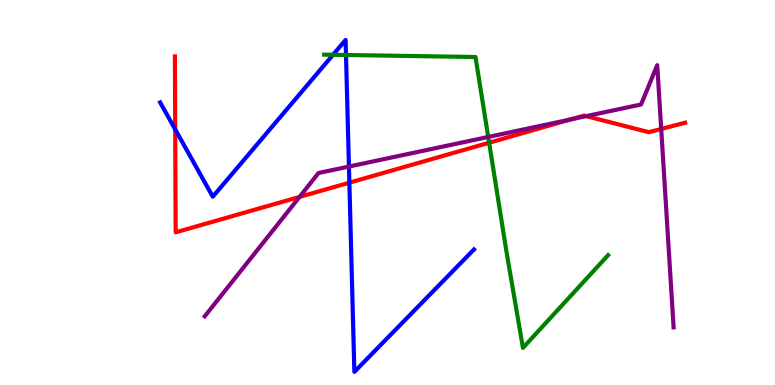[{'lines': ['blue', 'red'], 'intersections': [{'x': 2.26, 'y': 6.64}, {'x': 4.51, 'y': 5.26}]}, {'lines': ['green', 'red'], 'intersections': [{'x': 6.31, 'y': 6.29}]}, {'lines': ['purple', 'red'], 'intersections': [{'x': 3.86, 'y': 4.89}, {'x': 7.36, 'y': 6.9}, {'x': 7.56, 'y': 6.98}, {'x': 8.53, 'y': 6.65}]}, {'lines': ['blue', 'green'], 'intersections': [{'x': 4.3, 'y': 8.58}, {'x': 4.46, 'y': 8.57}]}, {'lines': ['blue', 'purple'], 'intersections': [{'x': 4.5, 'y': 5.67}]}, {'lines': ['green', 'purple'], 'intersections': [{'x': 6.3, 'y': 6.44}]}]